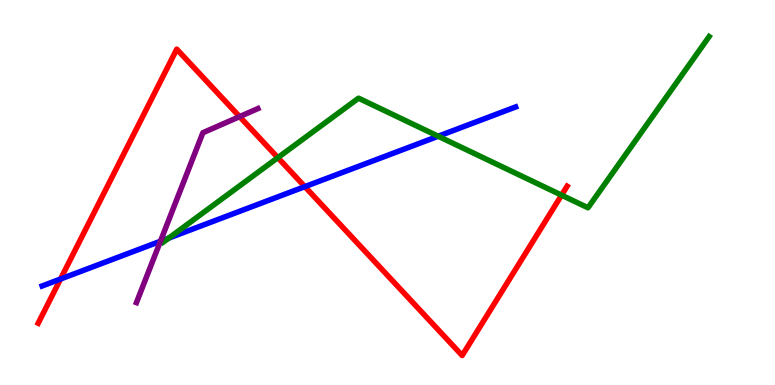[{'lines': ['blue', 'red'], 'intersections': [{'x': 0.781, 'y': 2.75}, {'x': 3.93, 'y': 5.15}]}, {'lines': ['green', 'red'], 'intersections': [{'x': 3.59, 'y': 5.9}, {'x': 7.25, 'y': 4.93}]}, {'lines': ['purple', 'red'], 'intersections': [{'x': 3.09, 'y': 6.97}]}, {'lines': ['blue', 'green'], 'intersections': [{'x': 2.18, 'y': 3.81}, {'x': 5.65, 'y': 6.46}]}, {'lines': ['blue', 'purple'], 'intersections': [{'x': 2.07, 'y': 3.73}]}, {'lines': ['green', 'purple'], 'intersections': []}]